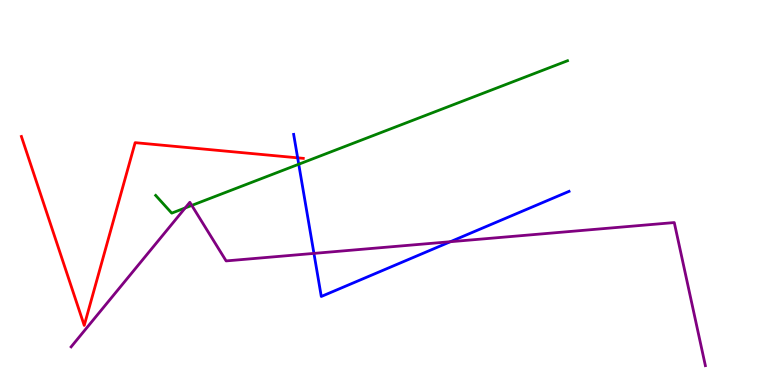[{'lines': ['blue', 'red'], 'intersections': [{'x': 3.84, 'y': 5.9}]}, {'lines': ['green', 'red'], 'intersections': []}, {'lines': ['purple', 'red'], 'intersections': []}, {'lines': ['blue', 'green'], 'intersections': [{'x': 3.85, 'y': 5.73}]}, {'lines': ['blue', 'purple'], 'intersections': [{'x': 4.05, 'y': 3.42}, {'x': 5.81, 'y': 3.72}]}, {'lines': ['green', 'purple'], 'intersections': [{'x': 2.39, 'y': 4.6}, {'x': 2.47, 'y': 4.66}]}]